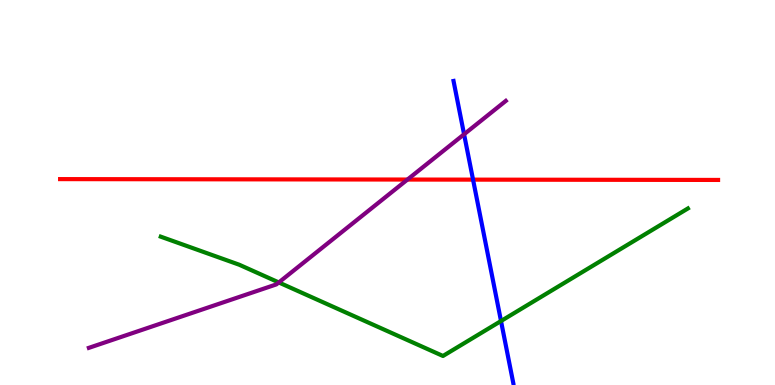[{'lines': ['blue', 'red'], 'intersections': [{'x': 6.1, 'y': 5.33}]}, {'lines': ['green', 'red'], 'intersections': []}, {'lines': ['purple', 'red'], 'intersections': [{'x': 5.26, 'y': 5.34}]}, {'lines': ['blue', 'green'], 'intersections': [{'x': 6.46, 'y': 1.66}]}, {'lines': ['blue', 'purple'], 'intersections': [{'x': 5.99, 'y': 6.51}]}, {'lines': ['green', 'purple'], 'intersections': [{'x': 3.6, 'y': 2.66}]}]